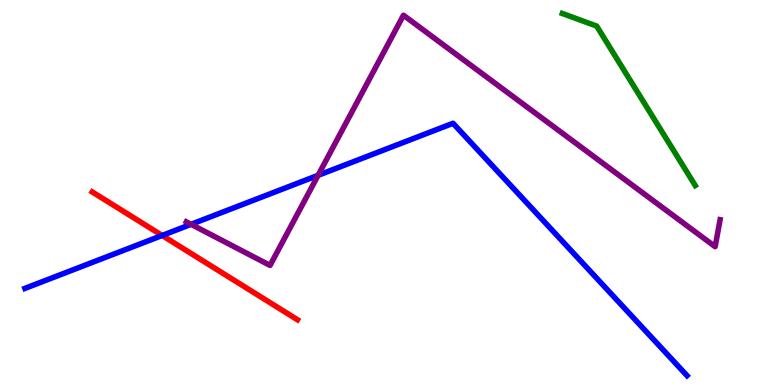[{'lines': ['blue', 'red'], 'intersections': [{'x': 2.09, 'y': 3.88}]}, {'lines': ['green', 'red'], 'intersections': []}, {'lines': ['purple', 'red'], 'intersections': []}, {'lines': ['blue', 'green'], 'intersections': []}, {'lines': ['blue', 'purple'], 'intersections': [{'x': 2.47, 'y': 4.17}, {'x': 4.1, 'y': 5.45}]}, {'lines': ['green', 'purple'], 'intersections': []}]